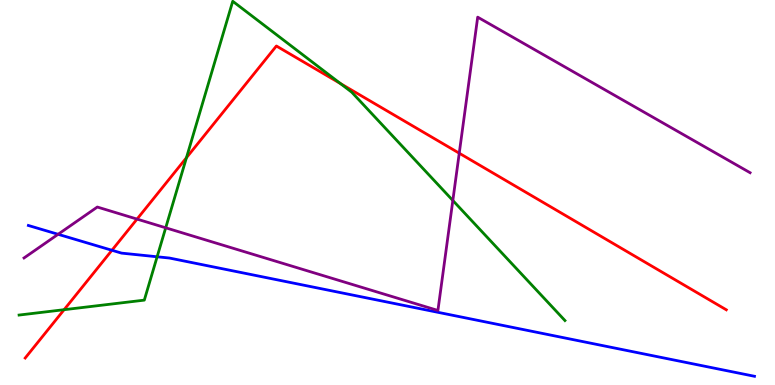[{'lines': ['blue', 'red'], 'intersections': [{'x': 1.44, 'y': 3.5}]}, {'lines': ['green', 'red'], 'intersections': [{'x': 0.827, 'y': 1.96}, {'x': 2.41, 'y': 5.9}, {'x': 4.39, 'y': 7.83}]}, {'lines': ['purple', 'red'], 'intersections': [{'x': 1.77, 'y': 4.31}, {'x': 5.93, 'y': 6.02}]}, {'lines': ['blue', 'green'], 'intersections': [{'x': 2.03, 'y': 3.33}]}, {'lines': ['blue', 'purple'], 'intersections': [{'x': 0.75, 'y': 3.91}]}, {'lines': ['green', 'purple'], 'intersections': [{'x': 2.14, 'y': 4.08}, {'x': 5.84, 'y': 4.79}]}]